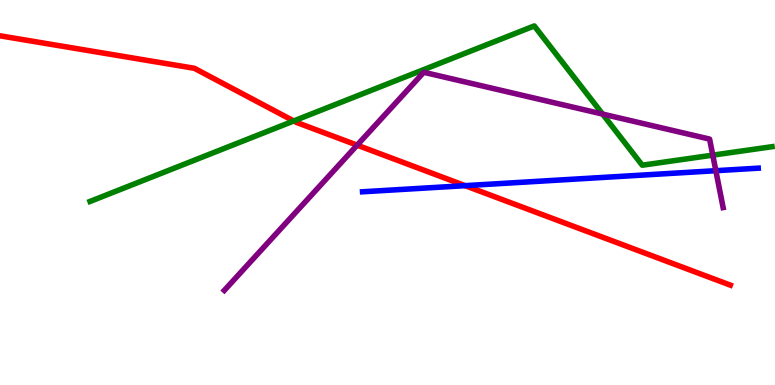[{'lines': ['blue', 'red'], 'intersections': [{'x': 6.0, 'y': 5.18}]}, {'lines': ['green', 'red'], 'intersections': [{'x': 3.79, 'y': 6.86}]}, {'lines': ['purple', 'red'], 'intersections': [{'x': 4.61, 'y': 6.23}]}, {'lines': ['blue', 'green'], 'intersections': []}, {'lines': ['blue', 'purple'], 'intersections': [{'x': 9.24, 'y': 5.57}]}, {'lines': ['green', 'purple'], 'intersections': [{'x': 7.78, 'y': 7.04}, {'x': 9.2, 'y': 5.97}]}]